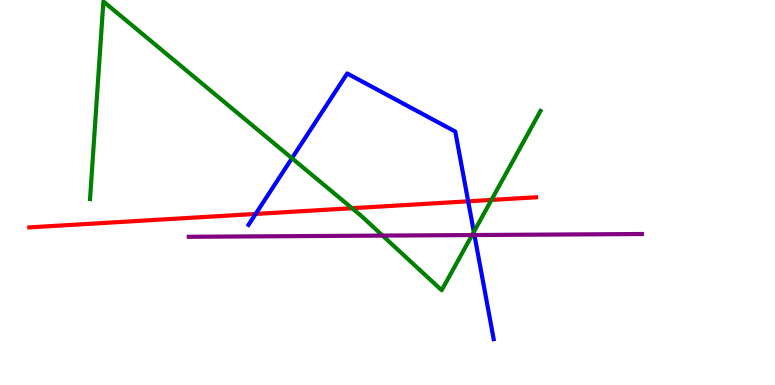[{'lines': ['blue', 'red'], 'intersections': [{'x': 3.3, 'y': 4.44}, {'x': 6.04, 'y': 4.77}]}, {'lines': ['green', 'red'], 'intersections': [{'x': 4.54, 'y': 4.59}, {'x': 6.34, 'y': 4.81}]}, {'lines': ['purple', 'red'], 'intersections': []}, {'lines': ['blue', 'green'], 'intersections': [{'x': 3.77, 'y': 5.89}, {'x': 6.11, 'y': 3.98}]}, {'lines': ['blue', 'purple'], 'intersections': [{'x': 6.12, 'y': 3.9}]}, {'lines': ['green', 'purple'], 'intersections': [{'x': 4.94, 'y': 3.88}, {'x': 6.09, 'y': 3.89}]}]